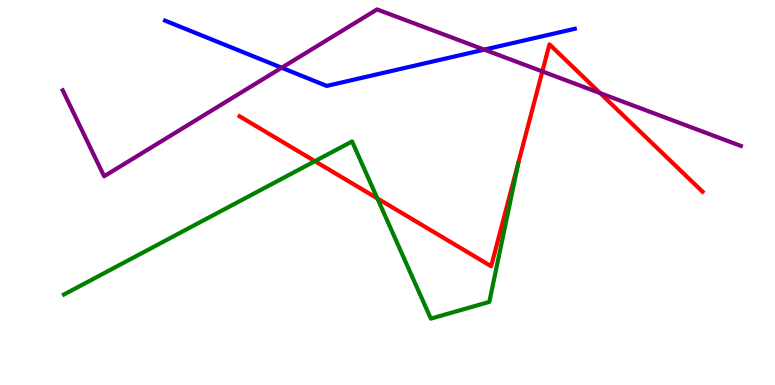[{'lines': ['blue', 'red'], 'intersections': []}, {'lines': ['green', 'red'], 'intersections': [{'x': 4.06, 'y': 5.81}, {'x': 4.87, 'y': 4.85}]}, {'lines': ['purple', 'red'], 'intersections': [{'x': 7.0, 'y': 8.14}, {'x': 7.74, 'y': 7.58}]}, {'lines': ['blue', 'green'], 'intersections': []}, {'lines': ['blue', 'purple'], 'intersections': [{'x': 3.63, 'y': 8.24}, {'x': 6.25, 'y': 8.71}]}, {'lines': ['green', 'purple'], 'intersections': []}]